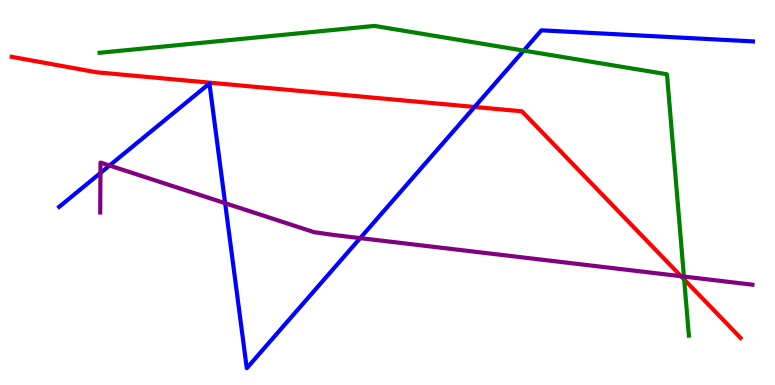[{'lines': ['blue', 'red'], 'intersections': [{'x': 6.12, 'y': 7.22}]}, {'lines': ['green', 'red'], 'intersections': [{'x': 8.83, 'y': 2.74}]}, {'lines': ['purple', 'red'], 'intersections': [{'x': 8.79, 'y': 2.83}]}, {'lines': ['blue', 'green'], 'intersections': [{'x': 6.76, 'y': 8.69}]}, {'lines': ['blue', 'purple'], 'intersections': [{'x': 1.3, 'y': 5.51}, {'x': 1.41, 'y': 5.7}, {'x': 2.9, 'y': 4.72}, {'x': 4.65, 'y': 3.82}]}, {'lines': ['green', 'purple'], 'intersections': [{'x': 8.82, 'y': 2.82}]}]